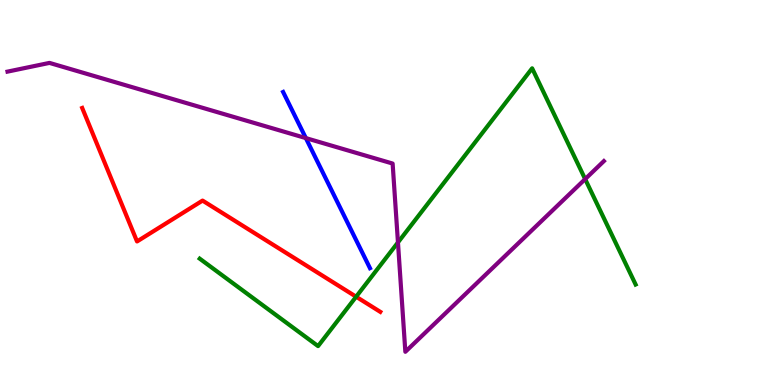[{'lines': ['blue', 'red'], 'intersections': []}, {'lines': ['green', 'red'], 'intersections': [{'x': 4.6, 'y': 2.29}]}, {'lines': ['purple', 'red'], 'intersections': []}, {'lines': ['blue', 'green'], 'intersections': []}, {'lines': ['blue', 'purple'], 'intersections': [{'x': 3.95, 'y': 6.41}]}, {'lines': ['green', 'purple'], 'intersections': [{'x': 5.13, 'y': 3.7}, {'x': 7.55, 'y': 5.35}]}]